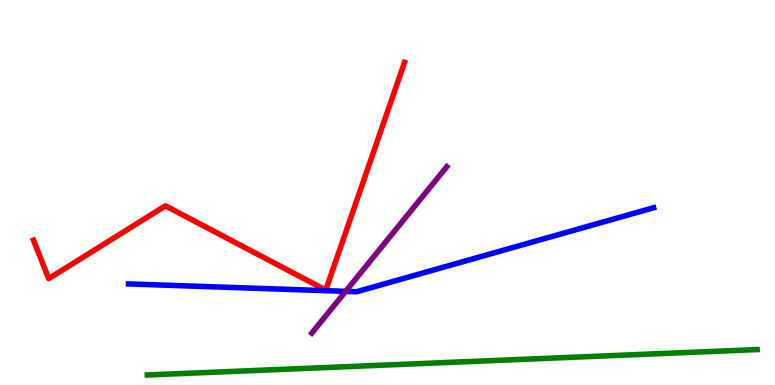[{'lines': ['blue', 'red'], 'intersections': []}, {'lines': ['green', 'red'], 'intersections': []}, {'lines': ['purple', 'red'], 'intersections': []}, {'lines': ['blue', 'green'], 'intersections': []}, {'lines': ['blue', 'purple'], 'intersections': [{'x': 4.46, 'y': 2.43}]}, {'lines': ['green', 'purple'], 'intersections': []}]